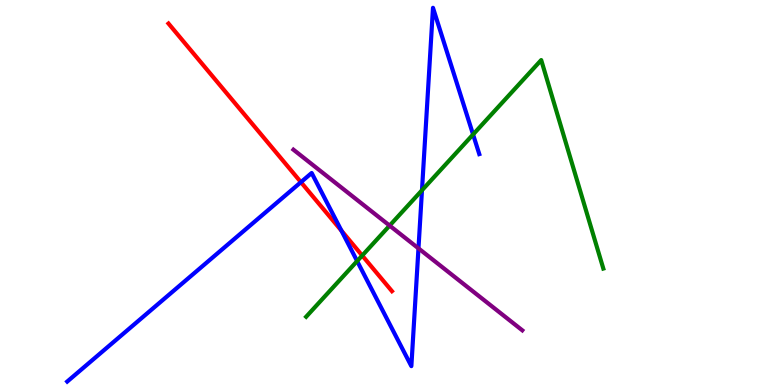[{'lines': ['blue', 'red'], 'intersections': [{'x': 3.88, 'y': 5.27}, {'x': 4.41, 'y': 4.01}]}, {'lines': ['green', 'red'], 'intersections': [{'x': 4.67, 'y': 3.36}]}, {'lines': ['purple', 'red'], 'intersections': []}, {'lines': ['blue', 'green'], 'intersections': [{'x': 4.61, 'y': 3.22}, {'x': 5.44, 'y': 5.06}, {'x': 6.1, 'y': 6.51}]}, {'lines': ['blue', 'purple'], 'intersections': [{'x': 5.4, 'y': 3.55}]}, {'lines': ['green', 'purple'], 'intersections': [{'x': 5.03, 'y': 4.14}]}]